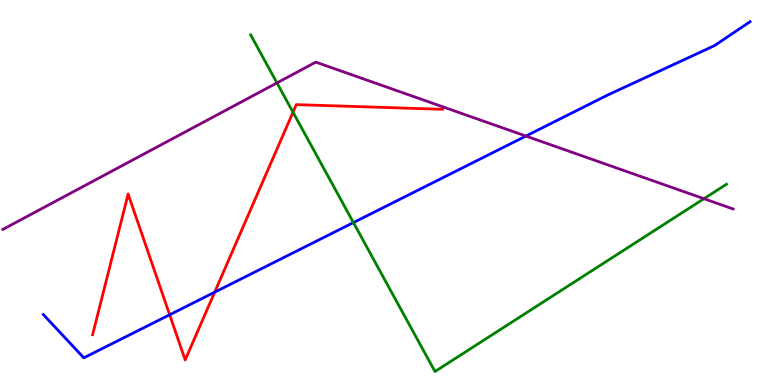[{'lines': ['blue', 'red'], 'intersections': [{'x': 2.19, 'y': 1.82}, {'x': 2.77, 'y': 2.41}]}, {'lines': ['green', 'red'], 'intersections': [{'x': 3.78, 'y': 7.09}]}, {'lines': ['purple', 'red'], 'intersections': []}, {'lines': ['blue', 'green'], 'intersections': [{'x': 4.56, 'y': 4.22}]}, {'lines': ['blue', 'purple'], 'intersections': [{'x': 6.79, 'y': 6.47}]}, {'lines': ['green', 'purple'], 'intersections': [{'x': 3.57, 'y': 7.85}, {'x': 9.08, 'y': 4.84}]}]